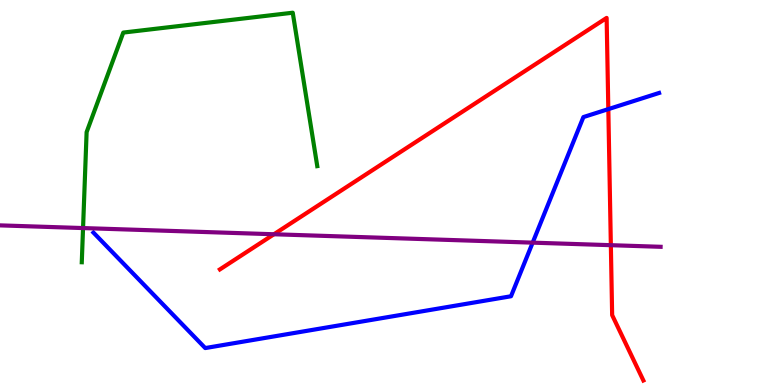[{'lines': ['blue', 'red'], 'intersections': [{'x': 7.85, 'y': 7.17}]}, {'lines': ['green', 'red'], 'intersections': []}, {'lines': ['purple', 'red'], 'intersections': [{'x': 3.53, 'y': 3.92}, {'x': 7.88, 'y': 3.63}]}, {'lines': ['blue', 'green'], 'intersections': []}, {'lines': ['blue', 'purple'], 'intersections': [{'x': 6.87, 'y': 3.7}]}, {'lines': ['green', 'purple'], 'intersections': [{'x': 1.07, 'y': 4.08}]}]